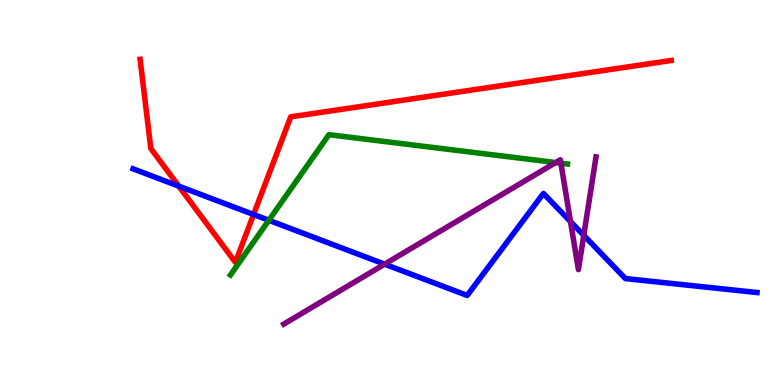[{'lines': ['blue', 'red'], 'intersections': [{'x': 2.31, 'y': 5.16}, {'x': 3.27, 'y': 4.43}]}, {'lines': ['green', 'red'], 'intersections': []}, {'lines': ['purple', 'red'], 'intersections': []}, {'lines': ['blue', 'green'], 'intersections': [{'x': 3.47, 'y': 4.28}]}, {'lines': ['blue', 'purple'], 'intersections': [{'x': 4.96, 'y': 3.14}, {'x': 7.36, 'y': 4.24}, {'x': 7.53, 'y': 3.89}]}, {'lines': ['green', 'purple'], 'intersections': [{'x': 7.17, 'y': 5.78}, {'x': 7.24, 'y': 5.76}]}]